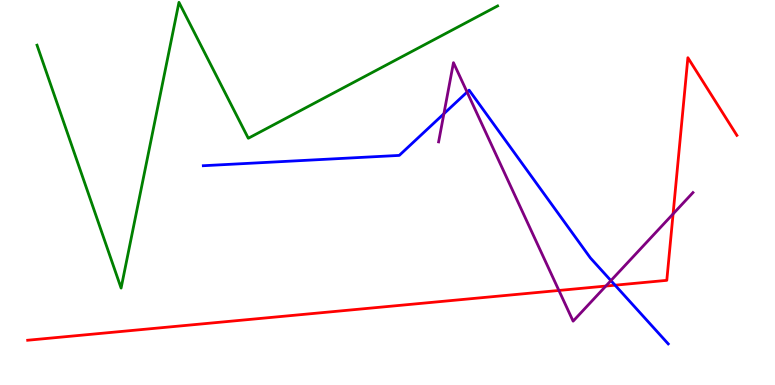[{'lines': ['blue', 'red'], 'intersections': [{'x': 7.94, 'y': 2.59}]}, {'lines': ['green', 'red'], 'intersections': []}, {'lines': ['purple', 'red'], 'intersections': [{'x': 7.21, 'y': 2.46}, {'x': 7.82, 'y': 2.57}, {'x': 8.69, 'y': 4.44}]}, {'lines': ['blue', 'green'], 'intersections': []}, {'lines': ['blue', 'purple'], 'intersections': [{'x': 5.73, 'y': 7.05}, {'x': 6.03, 'y': 7.61}, {'x': 7.88, 'y': 2.71}]}, {'lines': ['green', 'purple'], 'intersections': []}]